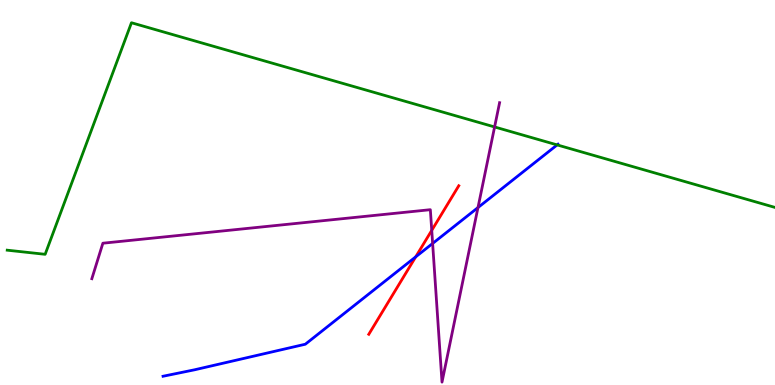[{'lines': ['blue', 'red'], 'intersections': [{'x': 5.36, 'y': 3.33}]}, {'lines': ['green', 'red'], 'intersections': []}, {'lines': ['purple', 'red'], 'intersections': [{'x': 5.57, 'y': 4.02}]}, {'lines': ['blue', 'green'], 'intersections': [{'x': 7.19, 'y': 6.24}]}, {'lines': ['blue', 'purple'], 'intersections': [{'x': 5.58, 'y': 3.68}, {'x': 6.17, 'y': 4.61}]}, {'lines': ['green', 'purple'], 'intersections': [{'x': 6.38, 'y': 6.7}]}]